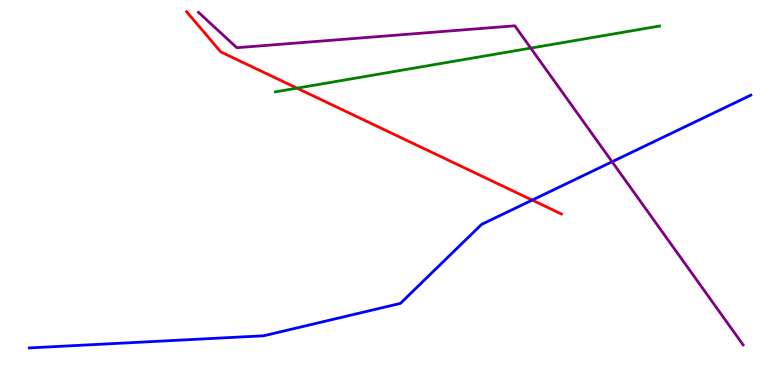[{'lines': ['blue', 'red'], 'intersections': [{'x': 6.87, 'y': 4.8}]}, {'lines': ['green', 'red'], 'intersections': [{'x': 3.83, 'y': 7.71}]}, {'lines': ['purple', 'red'], 'intersections': []}, {'lines': ['blue', 'green'], 'intersections': []}, {'lines': ['blue', 'purple'], 'intersections': [{'x': 7.9, 'y': 5.8}]}, {'lines': ['green', 'purple'], 'intersections': [{'x': 6.85, 'y': 8.75}]}]